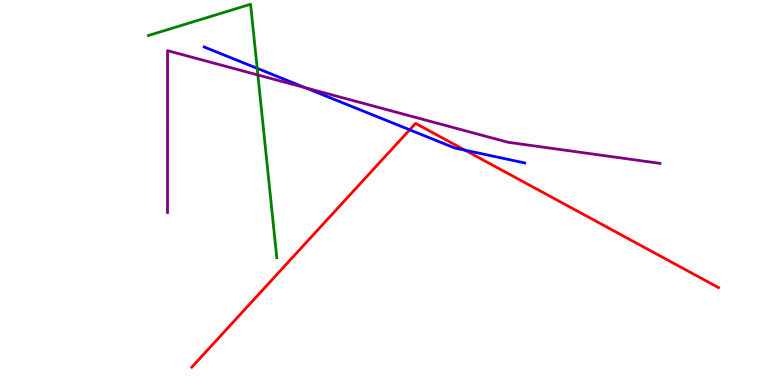[{'lines': ['blue', 'red'], 'intersections': [{'x': 5.29, 'y': 6.63}, {'x': 6.0, 'y': 6.1}]}, {'lines': ['green', 'red'], 'intersections': []}, {'lines': ['purple', 'red'], 'intersections': []}, {'lines': ['blue', 'green'], 'intersections': [{'x': 3.32, 'y': 8.22}]}, {'lines': ['blue', 'purple'], 'intersections': [{'x': 3.94, 'y': 7.72}]}, {'lines': ['green', 'purple'], 'intersections': [{'x': 3.33, 'y': 8.05}]}]